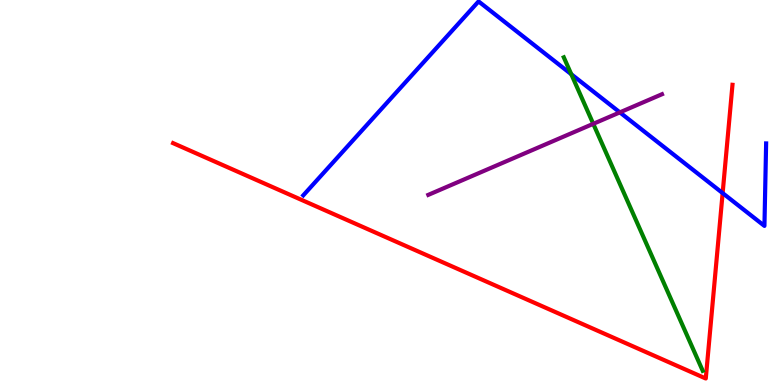[{'lines': ['blue', 'red'], 'intersections': [{'x': 9.32, 'y': 4.98}]}, {'lines': ['green', 'red'], 'intersections': []}, {'lines': ['purple', 'red'], 'intersections': []}, {'lines': ['blue', 'green'], 'intersections': [{'x': 7.37, 'y': 8.07}]}, {'lines': ['blue', 'purple'], 'intersections': [{'x': 8.0, 'y': 7.08}]}, {'lines': ['green', 'purple'], 'intersections': [{'x': 7.66, 'y': 6.78}]}]